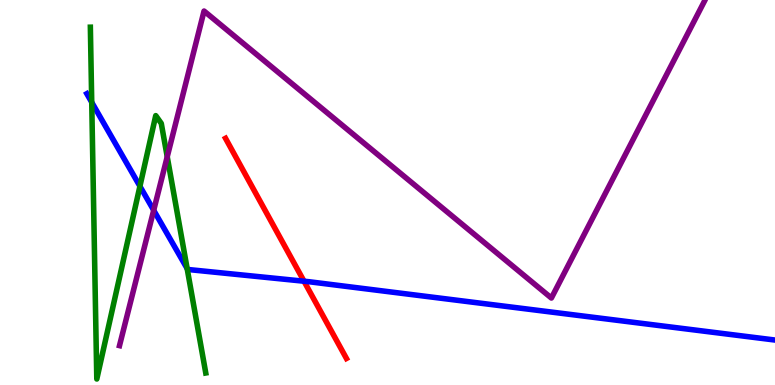[{'lines': ['blue', 'red'], 'intersections': [{'x': 3.92, 'y': 2.7}]}, {'lines': ['green', 'red'], 'intersections': []}, {'lines': ['purple', 'red'], 'intersections': []}, {'lines': ['blue', 'green'], 'intersections': [{'x': 1.18, 'y': 7.34}, {'x': 1.81, 'y': 5.16}, {'x': 2.41, 'y': 3.02}]}, {'lines': ['blue', 'purple'], 'intersections': [{'x': 1.98, 'y': 4.54}]}, {'lines': ['green', 'purple'], 'intersections': [{'x': 2.16, 'y': 5.93}]}]